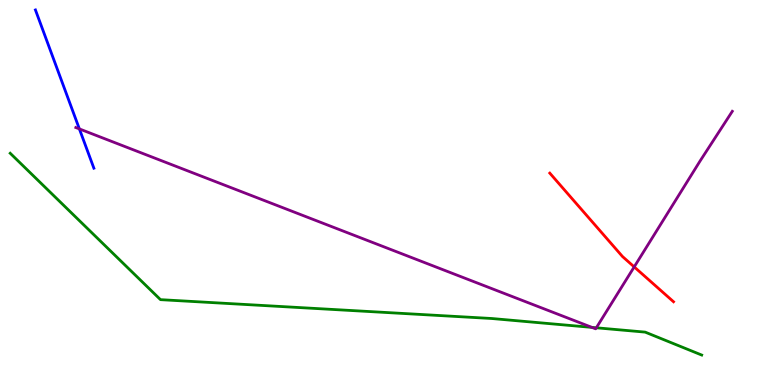[{'lines': ['blue', 'red'], 'intersections': []}, {'lines': ['green', 'red'], 'intersections': []}, {'lines': ['purple', 'red'], 'intersections': [{'x': 8.18, 'y': 3.07}]}, {'lines': ['blue', 'green'], 'intersections': []}, {'lines': ['blue', 'purple'], 'intersections': [{'x': 1.02, 'y': 6.65}]}, {'lines': ['green', 'purple'], 'intersections': [{'x': 7.64, 'y': 1.5}, {'x': 7.69, 'y': 1.49}]}]